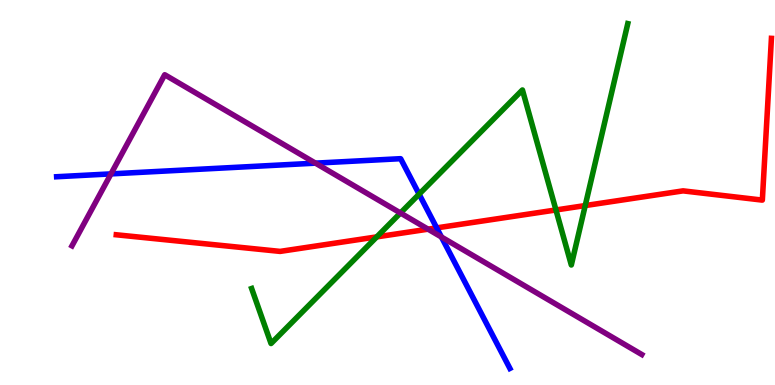[{'lines': ['blue', 'red'], 'intersections': [{'x': 5.63, 'y': 4.08}]}, {'lines': ['green', 'red'], 'intersections': [{'x': 4.86, 'y': 3.85}, {'x': 7.17, 'y': 4.55}, {'x': 7.55, 'y': 4.66}]}, {'lines': ['purple', 'red'], 'intersections': [{'x': 5.52, 'y': 4.05}]}, {'lines': ['blue', 'green'], 'intersections': [{'x': 5.41, 'y': 4.96}]}, {'lines': ['blue', 'purple'], 'intersections': [{'x': 1.43, 'y': 5.48}, {'x': 4.07, 'y': 5.76}, {'x': 5.7, 'y': 3.84}]}, {'lines': ['green', 'purple'], 'intersections': [{'x': 5.17, 'y': 4.47}]}]